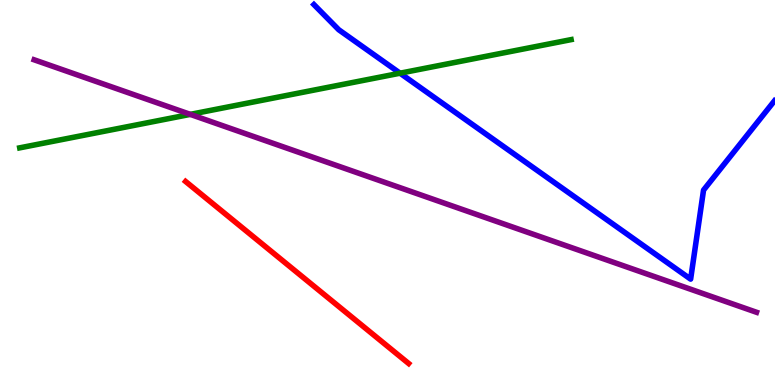[{'lines': ['blue', 'red'], 'intersections': []}, {'lines': ['green', 'red'], 'intersections': []}, {'lines': ['purple', 'red'], 'intersections': []}, {'lines': ['blue', 'green'], 'intersections': [{'x': 5.16, 'y': 8.1}]}, {'lines': ['blue', 'purple'], 'intersections': []}, {'lines': ['green', 'purple'], 'intersections': [{'x': 2.46, 'y': 7.03}]}]